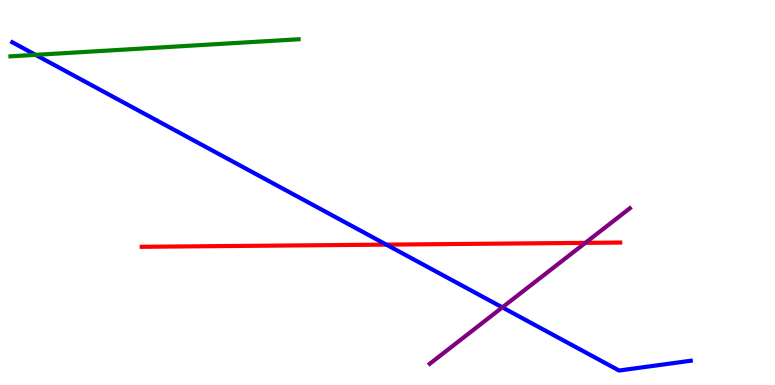[{'lines': ['blue', 'red'], 'intersections': [{'x': 4.99, 'y': 3.65}]}, {'lines': ['green', 'red'], 'intersections': []}, {'lines': ['purple', 'red'], 'intersections': [{'x': 7.55, 'y': 3.69}]}, {'lines': ['blue', 'green'], 'intersections': [{'x': 0.459, 'y': 8.58}]}, {'lines': ['blue', 'purple'], 'intersections': [{'x': 6.48, 'y': 2.02}]}, {'lines': ['green', 'purple'], 'intersections': []}]